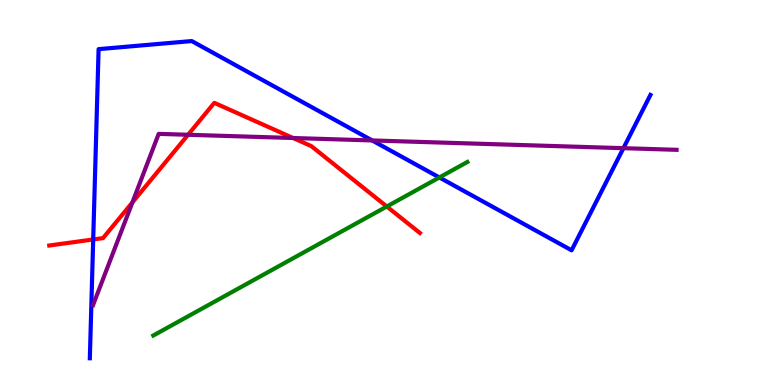[{'lines': ['blue', 'red'], 'intersections': [{'x': 1.2, 'y': 3.78}]}, {'lines': ['green', 'red'], 'intersections': [{'x': 4.99, 'y': 4.64}]}, {'lines': ['purple', 'red'], 'intersections': [{'x': 1.71, 'y': 4.74}, {'x': 2.43, 'y': 6.5}, {'x': 3.78, 'y': 6.42}]}, {'lines': ['blue', 'green'], 'intersections': [{'x': 5.67, 'y': 5.39}]}, {'lines': ['blue', 'purple'], 'intersections': [{'x': 4.8, 'y': 6.35}, {'x': 8.04, 'y': 6.15}]}, {'lines': ['green', 'purple'], 'intersections': []}]